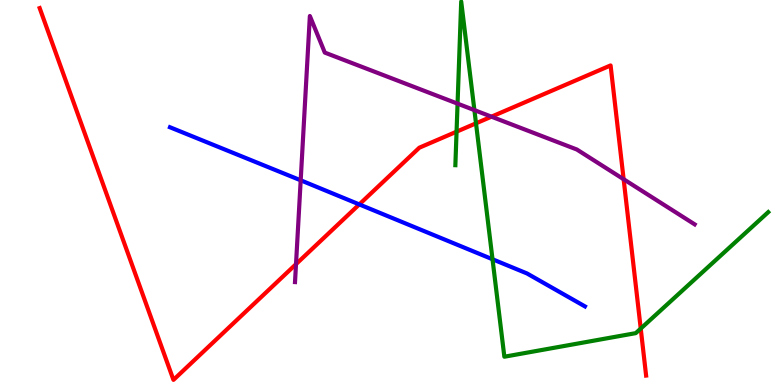[{'lines': ['blue', 'red'], 'intersections': [{'x': 4.64, 'y': 4.69}]}, {'lines': ['green', 'red'], 'intersections': [{'x': 5.89, 'y': 6.58}, {'x': 6.14, 'y': 6.8}, {'x': 8.27, 'y': 1.47}]}, {'lines': ['purple', 'red'], 'intersections': [{'x': 3.82, 'y': 3.14}, {'x': 6.34, 'y': 6.97}, {'x': 8.05, 'y': 5.34}]}, {'lines': ['blue', 'green'], 'intersections': [{'x': 6.36, 'y': 3.27}]}, {'lines': ['blue', 'purple'], 'intersections': [{'x': 3.88, 'y': 5.32}]}, {'lines': ['green', 'purple'], 'intersections': [{'x': 5.9, 'y': 7.31}, {'x': 6.12, 'y': 7.14}]}]